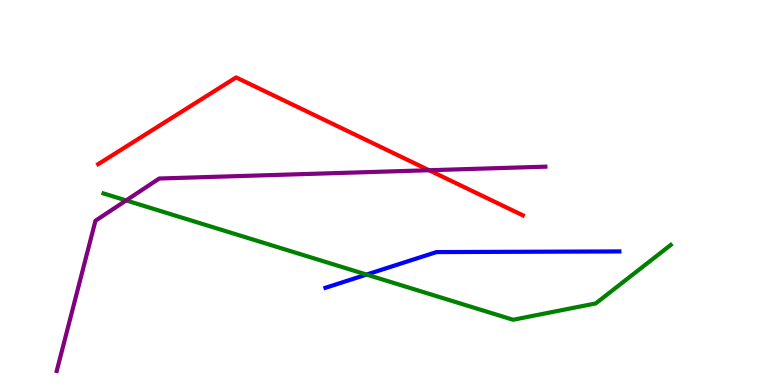[{'lines': ['blue', 'red'], 'intersections': []}, {'lines': ['green', 'red'], 'intersections': []}, {'lines': ['purple', 'red'], 'intersections': [{'x': 5.54, 'y': 5.58}]}, {'lines': ['blue', 'green'], 'intersections': [{'x': 4.73, 'y': 2.87}]}, {'lines': ['blue', 'purple'], 'intersections': []}, {'lines': ['green', 'purple'], 'intersections': [{'x': 1.63, 'y': 4.79}]}]